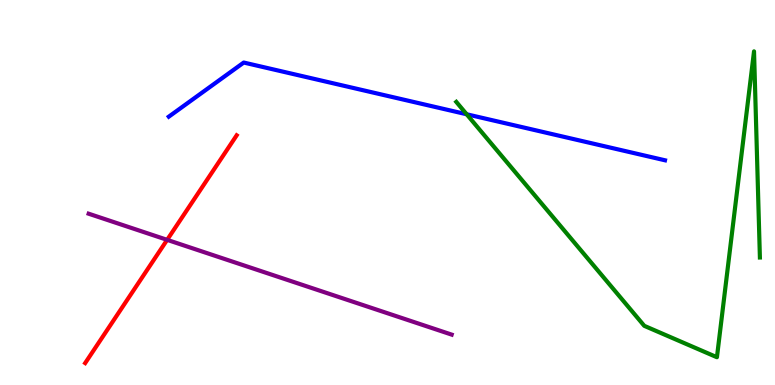[{'lines': ['blue', 'red'], 'intersections': []}, {'lines': ['green', 'red'], 'intersections': []}, {'lines': ['purple', 'red'], 'intersections': [{'x': 2.16, 'y': 3.77}]}, {'lines': ['blue', 'green'], 'intersections': [{'x': 6.02, 'y': 7.03}]}, {'lines': ['blue', 'purple'], 'intersections': []}, {'lines': ['green', 'purple'], 'intersections': []}]